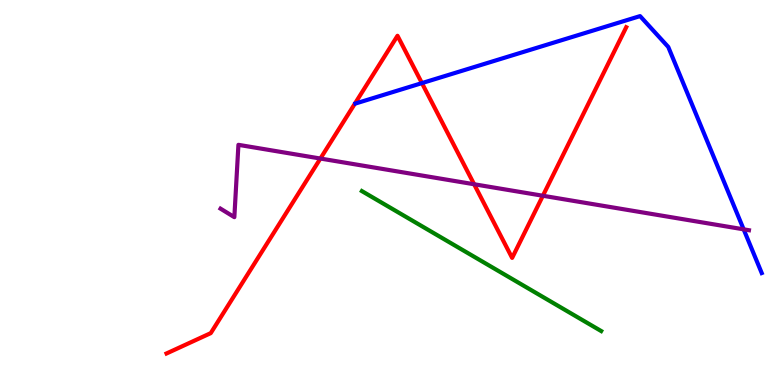[{'lines': ['blue', 'red'], 'intersections': [{'x': 5.44, 'y': 7.84}]}, {'lines': ['green', 'red'], 'intersections': []}, {'lines': ['purple', 'red'], 'intersections': [{'x': 4.13, 'y': 5.88}, {'x': 6.12, 'y': 5.21}, {'x': 7.0, 'y': 4.92}]}, {'lines': ['blue', 'green'], 'intersections': []}, {'lines': ['blue', 'purple'], 'intersections': [{'x': 9.6, 'y': 4.04}]}, {'lines': ['green', 'purple'], 'intersections': []}]